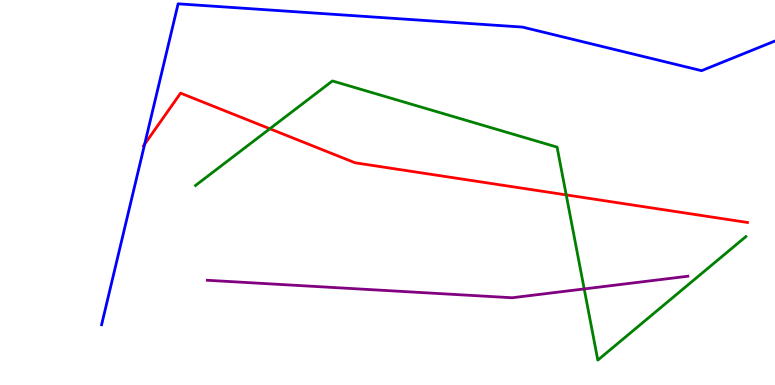[{'lines': ['blue', 'red'], 'intersections': [{'x': 1.87, 'y': 6.25}]}, {'lines': ['green', 'red'], 'intersections': [{'x': 3.48, 'y': 6.66}, {'x': 7.31, 'y': 4.94}]}, {'lines': ['purple', 'red'], 'intersections': []}, {'lines': ['blue', 'green'], 'intersections': []}, {'lines': ['blue', 'purple'], 'intersections': []}, {'lines': ['green', 'purple'], 'intersections': [{'x': 7.54, 'y': 2.5}]}]